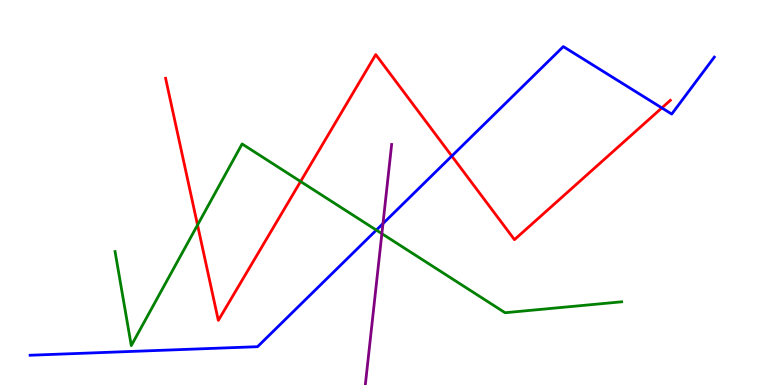[{'lines': ['blue', 'red'], 'intersections': [{'x': 5.83, 'y': 5.95}, {'x': 8.54, 'y': 7.2}]}, {'lines': ['green', 'red'], 'intersections': [{'x': 2.55, 'y': 4.16}, {'x': 3.88, 'y': 5.29}]}, {'lines': ['purple', 'red'], 'intersections': []}, {'lines': ['blue', 'green'], 'intersections': [{'x': 4.86, 'y': 4.02}]}, {'lines': ['blue', 'purple'], 'intersections': [{'x': 4.94, 'y': 4.19}]}, {'lines': ['green', 'purple'], 'intersections': [{'x': 4.93, 'y': 3.93}]}]